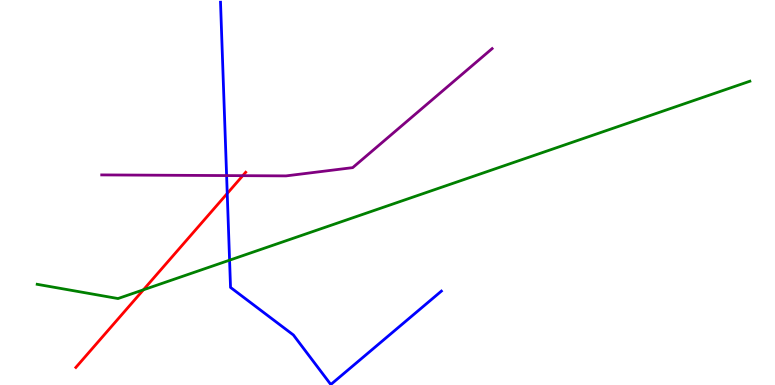[{'lines': ['blue', 'red'], 'intersections': [{'x': 2.93, 'y': 4.97}]}, {'lines': ['green', 'red'], 'intersections': [{'x': 1.85, 'y': 2.47}]}, {'lines': ['purple', 'red'], 'intersections': [{'x': 3.13, 'y': 5.44}]}, {'lines': ['blue', 'green'], 'intersections': [{'x': 2.96, 'y': 3.24}]}, {'lines': ['blue', 'purple'], 'intersections': [{'x': 2.92, 'y': 5.44}]}, {'lines': ['green', 'purple'], 'intersections': []}]